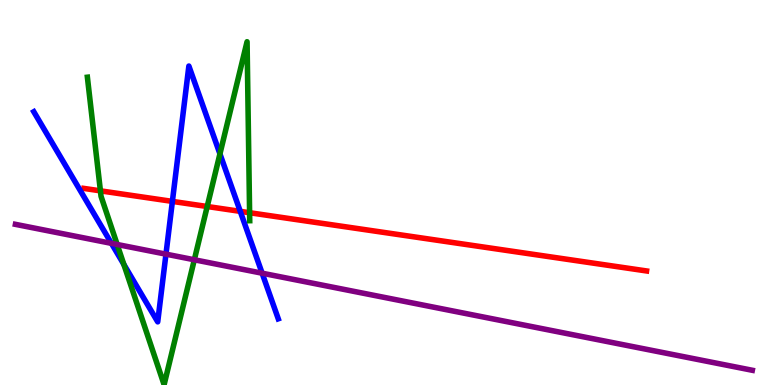[{'lines': ['blue', 'red'], 'intersections': [{'x': 2.22, 'y': 4.77}, {'x': 3.1, 'y': 4.51}]}, {'lines': ['green', 'red'], 'intersections': [{'x': 1.3, 'y': 5.04}, {'x': 2.67, 'y': 4.64}, {'x': 3.22, 'y': 4.47}]}, {'lines': ['purple', 'red'], 'intersections': []}, {'lines': ['blue', 'green'], 'intersections': [{'x': 1.6, 'y': 3.13}, {'x': 2.84, 'y': 6.0}]}, {'lines': ['blue', 'purple'], 'intersections': [{'x': 1.44, 'y': 3.68}, {'x': 2.14, 'y': 3.4}, {'x': 3.38, 'y': 2.9}]}, {'lines': ['green', 'purple'], 'intersections': [{'x': 1.51, 'y': 3.65}, {'x': 2.51, 'y': 3.25}]}]